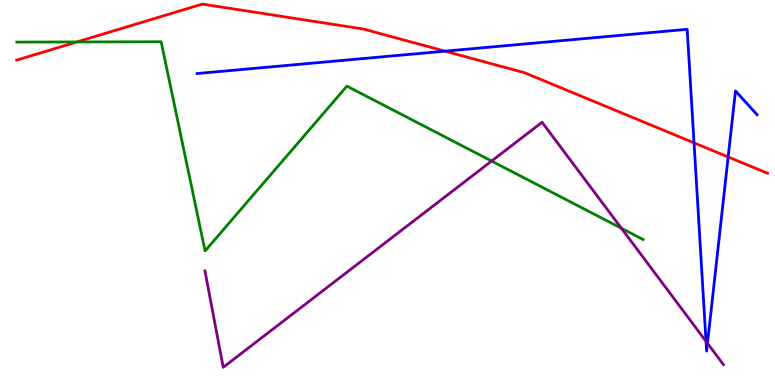[{'lines': ['blue', 'red'], 'intersections': [{'x': 5.74, 'y': 8.67}, {'x': 8.96, 'y': 6.29}, {'x': 9.4, 'y': 5.92}]}, {'lines': ['green', 'red'], 'intersections': [{'x': 0.992, 'y': 8.91}]}, {'lines': ['purple', 'red'], 'intersections': []}, {'lines': ['blue', 'green'], 'intersections': []}, {'lines': ['blue', 'purple'], 'intersections': [{'x': 9.11, 'y': 1.13}, {'x': 9.13, 'y': 1.08}]}, {'lines': ['green', 'purple'], 'intersections': [{'x': 6.34, 'y': 5.82}, {'x': 8.02, 'y': 4.07}]}]